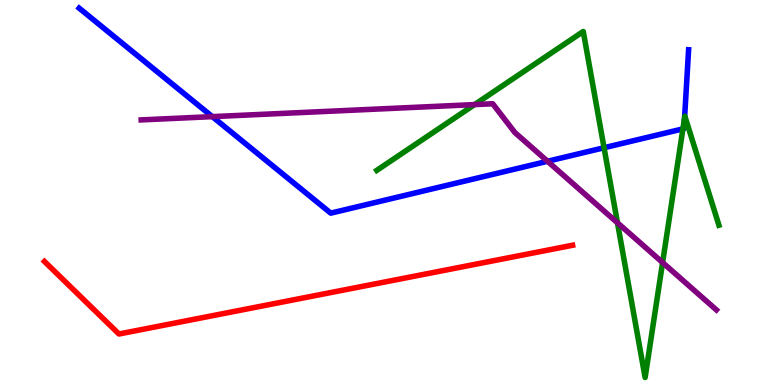[{'lines': ['blue', 'red'], 'intersections': []}, {'lines': ['green', 'red'], 'intersections': []}, {'lines': ['purple', 'red'], 'intersections': []}, {'lines': ['blue', 'green'], 'intersections': [{'x': 7.79, 'y': 6.16}, {'x': 8.81, 'y': 6.65}, {'x': 8.83, 'y': 6.94}]}, {'lines': ['blue', 'purple'], 'intersections': [{'x': 2.74, 'y': 6.97}, {'x': 7.07, 'y': 5.81}]}, {'lines': ['green', 'purple'], 'intersections': [{'x': 6.12, 'y': 7.28}, {'x': 7.97, 'y': 4.21}, {'x': 8.55, 'y': 3.18}]}]